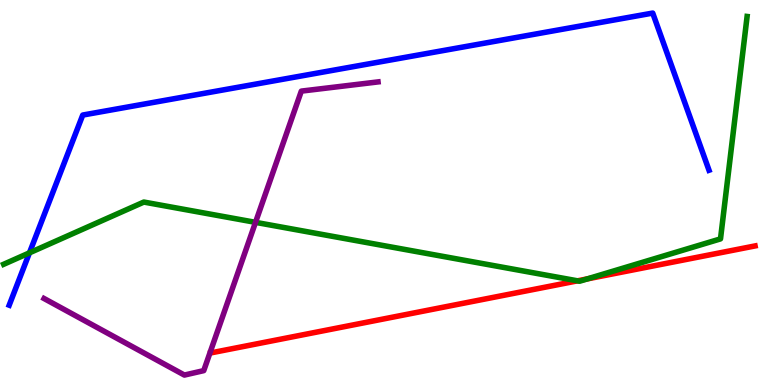[{'lines': ['blue', 'red'], 'intersections': []}, {'lines': ['green', 'red'], 'intersections': [{'x': 7.45, 'y': 2.71}, {'x': 7.58, 'y': 2.76}]}, {'lines': ['purple', 'red'], 'intersections': []}, {'lines': ['blue', 'green'], 'intersections': [{'x': 0.38, 'y': 3.43}]}, {'lines': ['blue', 'purple'], 'intersections': []}, {'lines': ['green', 'purple'], 'intersections': [{'x': 3.3, 'y': 4.22}]}]